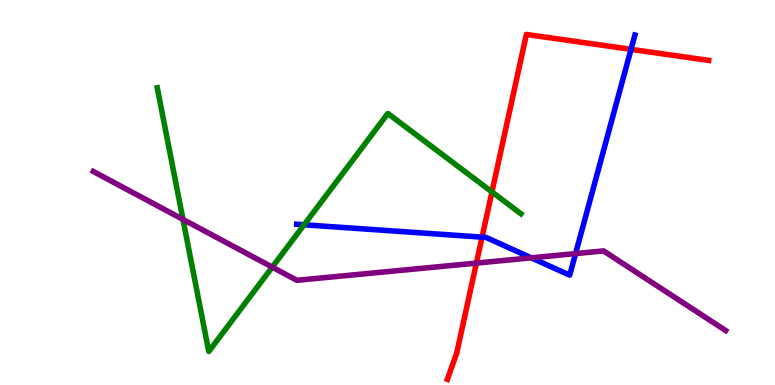[{'lines': ['blue', 'red'], 'intersections': [{'x': 6.22, 'y': 3.84}, {'x': 8.14, 'y': 8.72}]}, {'lines': ['green', 'red'], 'intersections': [{'x': 6.35, 'y': 5.02}]}, {'lines': ['purple', 'red'], 'intersections': [{'x': 6.15, 'y': 3.17}]}, {'lines': ['blue', 'green'], 'intersections': [{'x': 3.92, 'y': 4.16}]}, {'lines': ['blue', 'purple'], 'intersections': [{'x': 6.86, 'y': 3.3}, {'x': 7.43, 'y': 3.41}]}, {'lines': ['green', 'purple'], 'intersections': [{'x': 2.36, 'y': 4.3}, {'x': 3.51, 'y': 3.06}]}]